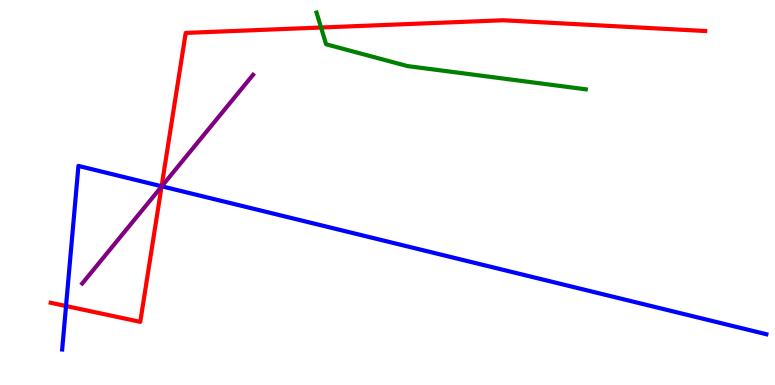[{'lines': ['blue', 'red'], 'intersections': [{'x': 0.852, 'y': 2.05}, {'x': 2.09, 'y': 5.16}]}, {'lines': ['green', 'red'], 'intersections': [{'x': 4.14, 'y': 9.29}]}, {'lines': ['purple', 'red'], 'intersections': [{'x': 2.08, 'y': 5.15}]}, {'lines': ['blue', 'green'], 'intersections': []}, {'lines': ['blue', 'purple'], 'intersections': [{'x': 2.09, 'y': 5.16}]}, {'lines': ['green', 'purple'], 'intersections': []}]